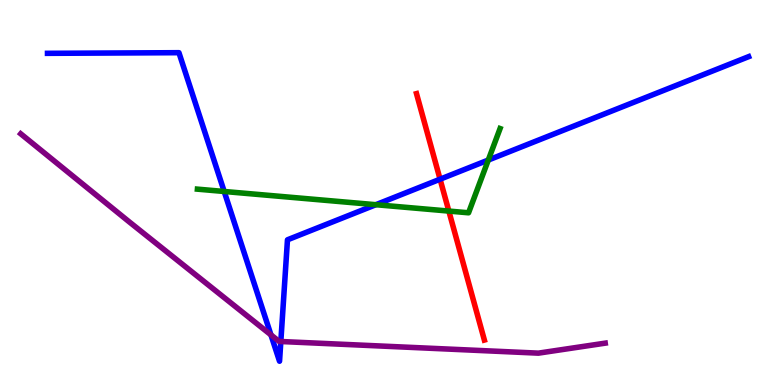[{'lines': ['blue', 'red'], 'intersections': [{'x': 5.68, 'y': 5.35}]}, {'lines': ['green', 'red'], 'intersections': [{'x': 5.79, 'y': 4.52}]}, {'lines': ['purple', 'red'], 'intersections': []}, {'lines': ['blue', 'green'], 'intersections': [{'x': 2.89, 'y': 5.03}, {'x': 4.85, 'y': 4.68}, {'x': 6.3, 'y': 5.84}]}, {'lines': ['blue', 'purple'], 'intersections': [{'x': 3.5, 'y': 1.3}, {'x': 3.62, 'y': 1.13}]}, {'lines': ['green', 'purple'], 'intersections': []}]